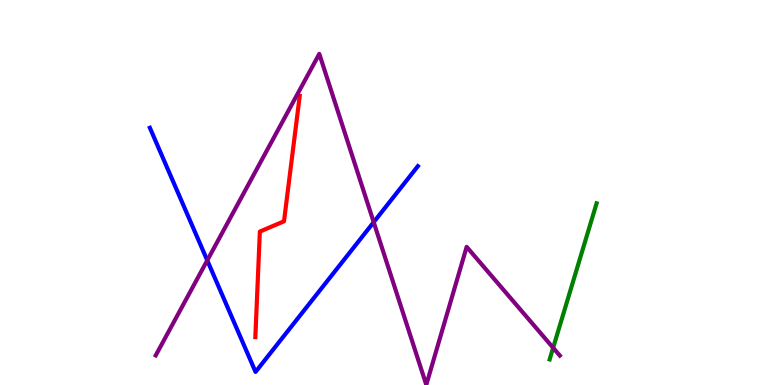[{'lines': ['blue', 'red'], 'intersections': []}, {'lines': ['green', 'red'], 'intersections': []}, {'lines': ['purple', 'red'], 'intersections': []}, {'lines': ['blue', 'green'], 'intersections': []}, {'lines': ['blue', 'purple'], 'intersections': [{'x': 2.67, 'y': 3.24}, {'x': 4.82, 'y': 4.23}]}, {'lines': ['green', 'purple'], 'intersections': [{'x': 7.14, 'y': 0.966}]}]